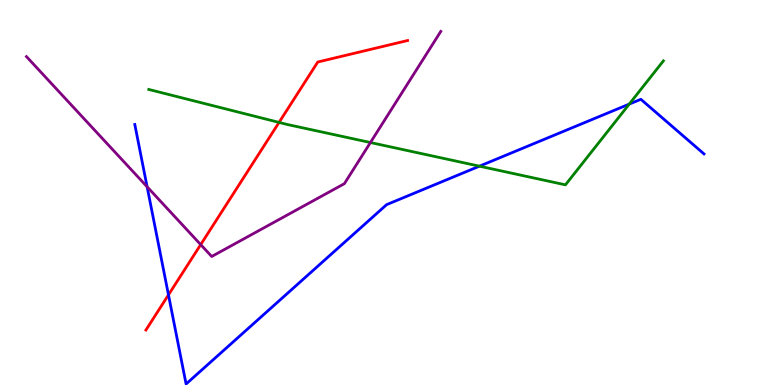[{'lines': ['blue', 'red'], 'intersections': [{'x': 2.17, 'y': 2.34}]}, {'lines': ['green', 'red'], 'intersections': [{'x': 3.6, 'y': 6.82}]}, {'lines': ['purple', 'red'], 'intersections': [{'x': 2.59, 'y': 3.65}]}, {'lines': ['blue', 'green'], 'intersections': [{'x': 6.19, 'y': 5.68}, {'x': 8.12, 'y': 7.3}]}, {'lines': ['blue', 'purple'], 'intersections': [{'x': 1.9, 'y': 5.15}]}, {'lines': ['green', 'purple'], 'intersections': [{'x': 4.78, 'y': 6.3}]}]